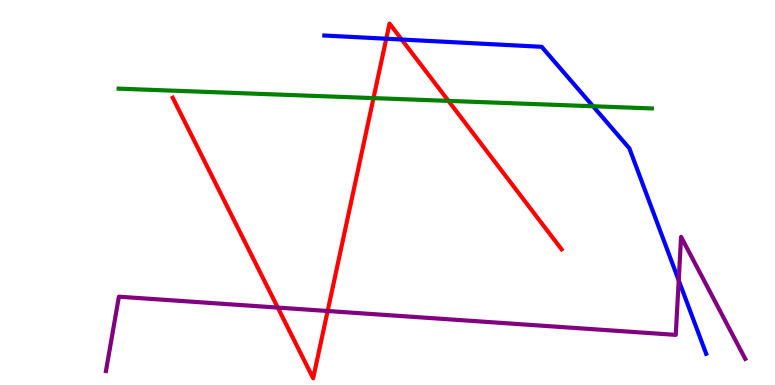[{'lines': ['blue', 'red'], 'intersections': [{'x': 4.98, 'y': 8.99}, {'x': 5.18, 'y': 8.97}]}, {'lines': ['green', 'red'], 'intersections': [{'x': 4.82, 'y': 7.45}, {'x': 5.79, 'y': 7.38}]}, {'lines': ['purple', 'red'], 'intersections': [{'x': 3.58, 'y': 2.01}, {'x': 4.23, 'y': 1.92}]}, {'lines': ['blue', 'green'], 'intersections': [{'x': 7.65, 'y': 7.24}]}, {'lines': ['blue', 'purple'], 'intersections': [{'x': 8.76, 'y': 2.72}]}, {'lines': ['green', 'purple'], 'intersections': []}]